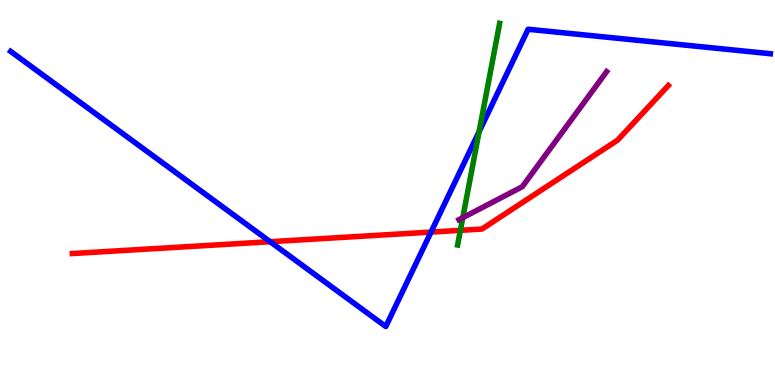[{'lines': ['blue', 'red'], 'intersections': [{'x': 3.49, 'y': 3.72}, {'x': 5.56, 'y': 3.97}]}, {'lines': ['green', 'red'], 'intersections': [{'x': 5.94, 'y': 4.02}]}, {'lines': ['purple', 'red'], 'intersections': []}, {'lines': ['blue', 'green'], 'intersections': [{'x': 6.18, 'y': 6.58}]}, {'lines': ['blue', 'purple'], 'intersections': []}, {'lines': ['green', 'purple'], 'intersections': [{'x': 5.97, 'y': 4.35}]}]